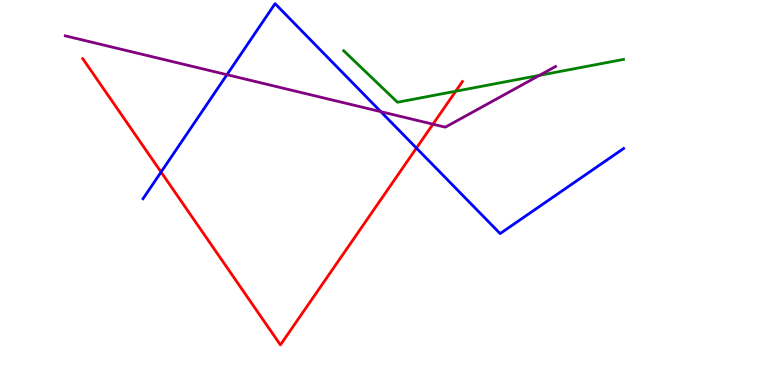[{'lines': ['blue', 'red'], 'intersections': [{'x': 2.08, 'y': 5.53}, {'x': 5.37, 'y': 6.15}]}, {'lines': ['green', 'red'], 'intersections': [{'x': 5.88, 'y': 7.63}]}, {'lines': ['purple', 'red'], 'intersections': [{'x': 5.59, 'y': 6.77}]}, {'lines': ['blue', 'green'], 'intersections': []}, {'lines': ['blue', 'purple'], 'intersections': [{'x': 2.93, 'y': 8.06}, {'x': 4.91, 'y': 7.1}]}, {'lines': ['green', 'purple'], 'intersections': [{'x': 6.96, 'y': 8.04}]}]